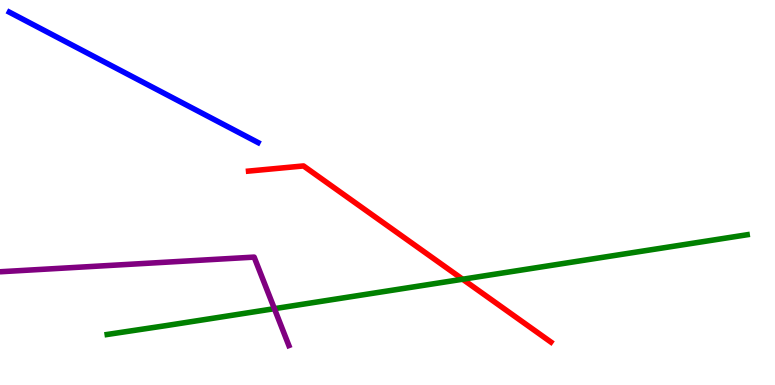[{'lines': ['blue', 'red'], 'intersections': []}, {'lines': ['green', 'red'], 'intersections': [{'x': 5.97, 'y': 2.75}]}, {'lines': ['purple', 'red'], 'intersections': []}, {'lines': ['blue', 'green'], 'intersections': []}, {'lines': ['blue', 'purple'], 'intersections': []}, {'lines': ['green', 'purple'], 'intersections': [{'x': 3.54, 'y': 1.98}]}]